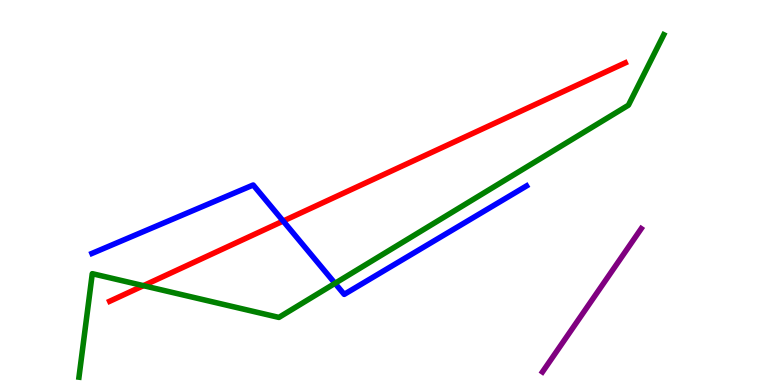[{'lines': ['blue', 'red'], 'intersections': [{'x': 3.65, 'y': 4.26}]}, {'lines': ['green', 'red'], 'intersections': [{'x': 1.85, 'y': 2.58}]}, {'lines': ['purple', 'red'], 'intersections': []}, {'lines': ['blue', 'green'], 'intersections': [{'x': 4.32, 'y': 2.64}]}, {'lines': ['blue', 'purple'], 'intersections': []}, {'lines': ['green', 'purple'], 'intersections': []}]